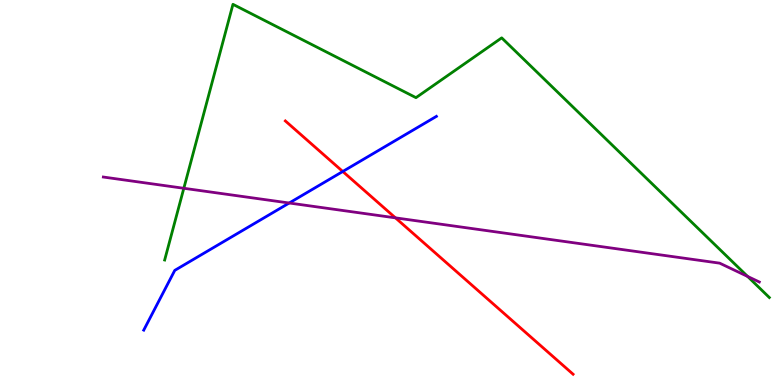[{'lines': ['blue', 'red'], 'intersections': [{'x': 4.42, 'y': 5.55}]}, {'lines': ['green', 'red'], 'intersections': []}, {'lines': ['purple', 'red'], 'intersections': [{'x': 5.1, 'y': 4.34}]}, {'lines': ['blue', 'green'], 'intersections': []}, {'lines': ['blue', 'purple'], 'intersections': [{'x': 3.73, 'y': 4.73}]}, {'lines': ['green', 'purple'], 'intersections': [{'x': 2.37, 'y': 5.11}, {'x': 9.65, 'y': 2.82}]}]